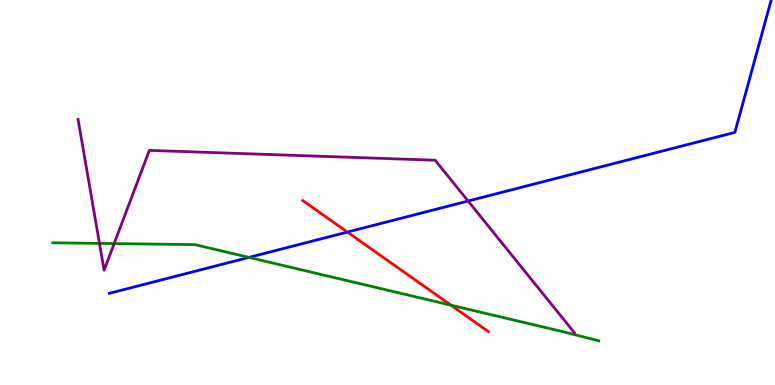[{'lines': ['blue', 'red'], 'intersections': [{'x': 4.48, 'y': 3.97}]}, {'lines': ['green', 'red'], 'intersections': [{'x': 5.82, 'y': 2.07}]}, {'lines': ['purple', 'red'], 'intersections': []}, {'lines': ['blue', 'green'], 'intersections': [{'x': 3.21, 'y': 3.31}]}, {'lines': ['blue', 'purple'], 'intersections': [{'x': 6.04, 'y': 4.78}]}, {'lines': ['green', 'purple'], 'intersections': [{'x': 1.28, 'y': 3.68}, {'x': 1.47, 'y': 3.67}]}]